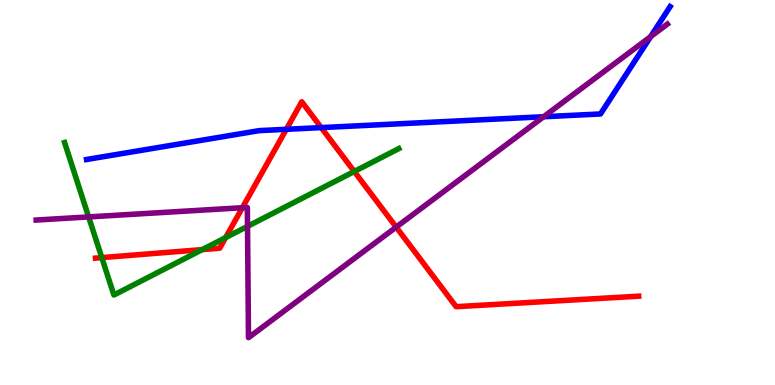[{'lines': ['blue', 'red'], 'intersections': [{'x': 3.69, 'y': 6.64}, {'x': 4.14, 'y': 6.69}]}, {'lines': ['green', 'red'], 'intersections': [{'x': 1.31, 'y': 3.31}, {'x': 2.61, 'y': 3.52}, {'x': 2.91, 'y': 3.83}, {'x': 4.57, 'y': 5.55}]}, {'lines': ['purple', 'red'], 'intersections': [{'x': 3.13, 'y': 4.6}, {'x': 5.11, 'y': 4.1}]}, {'lines': ['blue', 'green'], 'intersections': []}, {'lines': ['blue', 'purple'], 'intersections': [{'x': 7.01, 'y': 6.97}, {'x': 8.4, 'y': 9.05}]}, {'lines': ['green', 'purple'], 'intersections': [{'x': 1.14, 'y': 4.37}, {'x': 3.19, 'y': 4.12}]}]